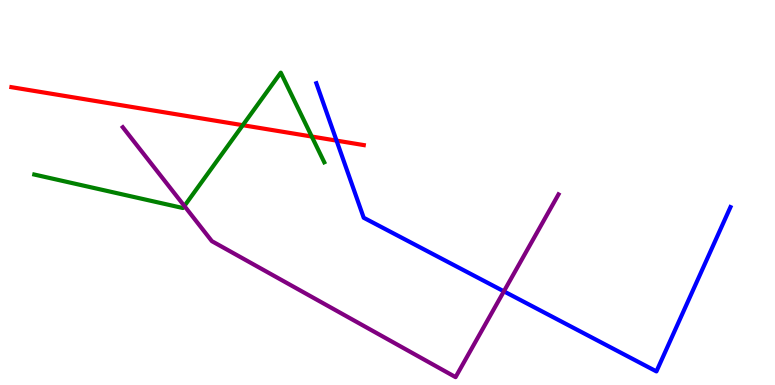[{'lines': ['blue', 'red'], 'intersections': [{'x': 4.34, 'y': 6.35}]}, {'lines': ['green', 'red'], 'intersections': [{'x': 3.13, 'y': 6.75}, {'x': 4.02, 'y': 6.45}]}, {'lines': ['purple', 'red'], 'intersections': []}, {'lines': ['blue', 'green'], 'intersections': []}, {'lines': ['blue', 'purple'], 'intersections': [{'x': 6.5, 'y': 2.43}]}, {'lines': ['green', 'purple'], 'intersections': [{'x': 2.38, 'y': 4.65}]}]